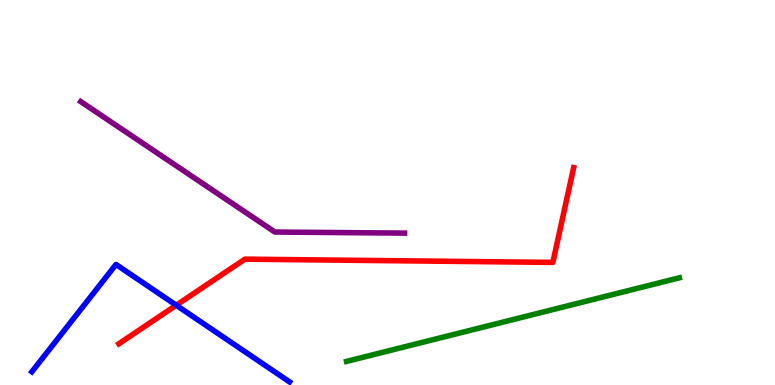[{'lines': ['blue', 'red'], 'intersections': [{'x': 2.27, 'y': 2.07}]}, {'lines': ['green', 'red'], 'intersections': []}, {'lines': ['purple', 'red'], 'intersections': []}, {'lines': ['blue', 'green'], 'intersections': []}, {'lines': ['blue', 'purple'], 'intersections': []}, {'lines': ['green', 'purple'], 'intersections': []}]